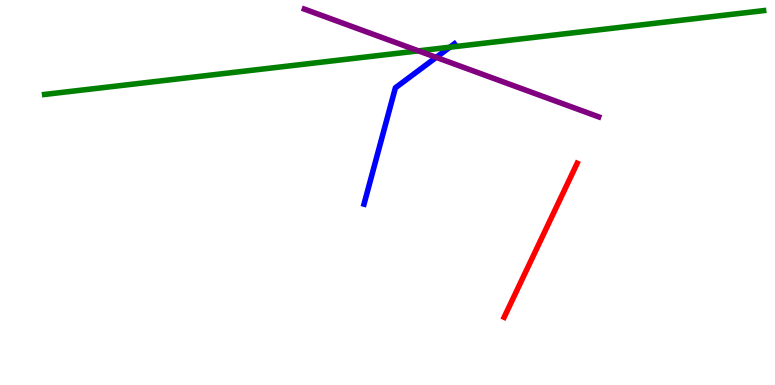[{'lines': ['blue', 'red'], 'intersections': []}, {'lines': ['green', 'red'], 'intersections': []}, {'lines': ['purple', 'red'], 'intersections': []}, {'lines': ['blue', 'green'], 'intersections': [{'x': 5.8, 'y': 8.77}]}, {'lines': ['blue', 'purple'], 'intersections': [{'x': 5.63, 'y': 8.51}]}, {'lines': ['green', 'purple'], 'intersections': [{'x': 5.4, 'y': 8.68}]}]